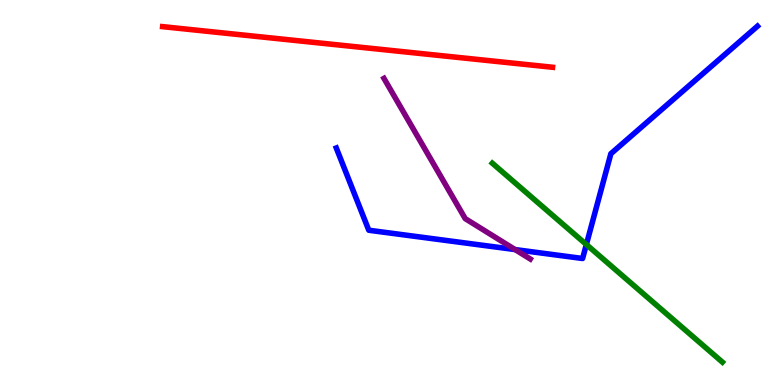[{'lines': ['blue', 'red'], 'intersections': []}, {'lines': ['green', 'red'], 'intersections': []}, {'lines': ['purple', 'red'], 'intersections': []}, {'lines': ['blue', 'green'], 'intersections': [{'x': 7.57, 'y': 3.65}]}, {'lines': ['blue', 'purple'], 'intersections': [{'x': 6.65, 'y': 3.52}]}, {'lines': ['green', 'purple'], 'intersections': []}]